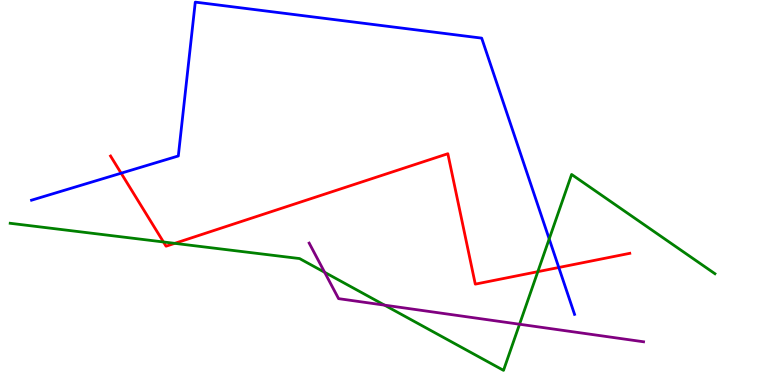[{'lines': ['blue', 'red'], 'intersections': [{'x': 1.56, 'y': 5.5}, {'x': 7.21, 'y': 3.05}]}, {'lines': ['green', 'red'], 'intersections': [{'x': 2.11, 'y': 3.72}, {'x': 2.25, 'y': 3.68}, {'x': 6.94, 'y': 2.94}]}, {'lines': ['purple', 'red'], 'intersections': []}, {'lines': ['blue', 'green'], 'intersections': [{'x': 7.09, 'y': 3.79}]}, {'lines': ['blue', 'purple'], 'intersections': []}, {'lines': ['green', 'purple'], 'intersections': [{'x': 4.19, 'y': 2.93}, {'x': 4.96, 'y': 2.07}, {'x': 6.7, 'y': 1.58}]}]